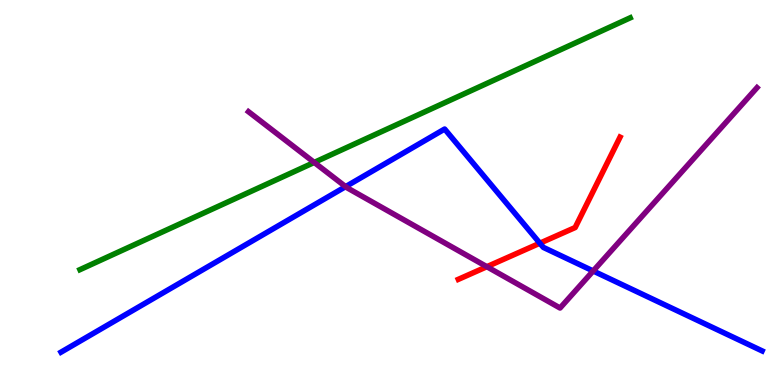[{'lines': ['blue', 'red'], 'intersections': [{'x': 6.97, 'y': 3.68}]}, {'lines': ['green', 'red'], 'intersections': []}, {'lines': ['purple', 'red'], 'intersections': [{'x': 6.28, 'y': 3.07}]}, {'lines': ['blue', 'green'], 'intersections': []}, {'lines': ['blue', 'purple'], 'intersections': [{'x': 4.46, 'y': 5.15}, {'x': 7.65, 'y': 2.96}]}, {'lines': ['green', 'purple'], 'intersections': [{'x': 4.05, 'y': 5.78}]}]